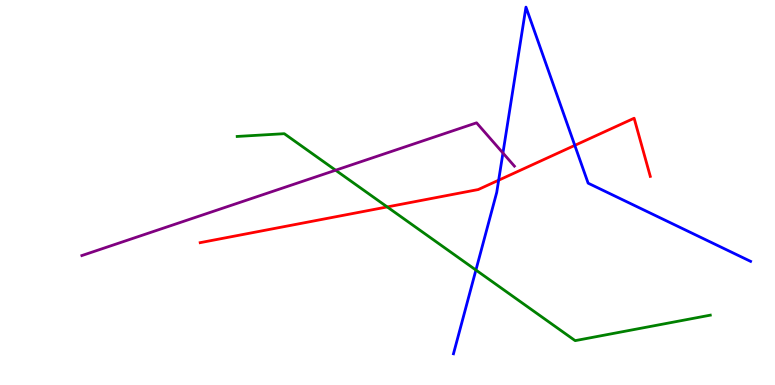[{'lines': ['blue', 'red'], 'intersections': [{'x': 6.43, 'y': 5.32}, {'x': 7.42, 'y': 6.22}]}, {'lines': ['green', 'red'], 'intersections': [{'x': 5.0, 'y': 4.63}]}, {'lines': ['purple', 'red'], 'intersections': []}, {'lines': ['blue', 'green'], 'intersections': [{'x': 6.14, 'y': 2.99}]}, {'lines': ['blue', 'purple'], 'intersections': [{'x': 6.49, 'y': 6.03}]}, {'lines': ['green', 'purple'], 'intersections': [{'x': 4.33, 'y': 5.58}]}]